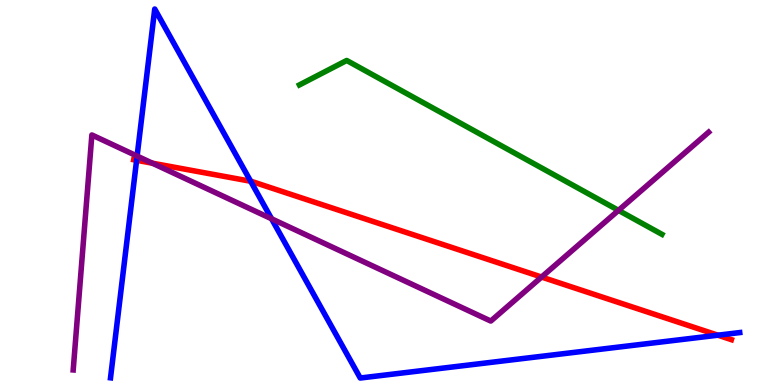[{'lines': ['blue', 'red'], 'intersections': [{'x': 1.76, 'y': 5.84}, {'x': 3.23, 'y': 5.29}, {'x': 9.26, 'y': 1.29}]}, {'lines': ['green', 'red'], 'intersections': []}, {'lines': ['purple', 'red'], 'intersections': [{'x': 1.97, 'y': 5.76}, {'x': 6.99, 'y': 2.8}]}, {'lines': ['blue', 'green'], 'intersections': []}, {'lines': ['blue', 'purple'], 'intersections': [{'x': 1.77, 'y': 5.95}, {'x': 3.5, 'y': 4.32}]}, {'lines': ['green', 'purple'], 'intersections': [{'x': 7.98, 'y': 4.54}]}]